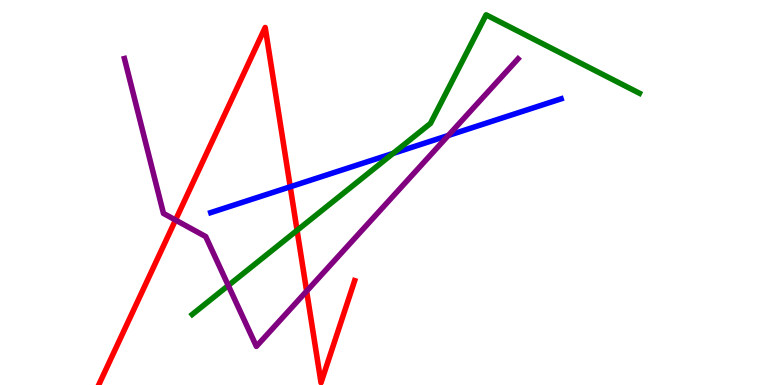[{'lines': ['blue', 'red'], 'intersections': [{'x': 3.74, 'y': 5.15}]}, {'lines': ['green', 'red'], 'intersections': [{'x': 3.83, 'y': 4.02}]}, {'lines': ['purple', 'red'], 'intersections': [{'x': 2.26, 'y': 4.28}, {'x': 3.96, 'y': 2.44}]}, {'lines': ['blue', 'green'], 'intersections': [{'x': 5.07, 'y': 6.02}]}, {'lines': ['blue', 'purple'], 'intersections': [{'x': 5.78, 'y': 6.48}]}, {'lines': ['green', 'purple'], 'intersections': [{'x': 2.95, 'y': 2.58}]}]